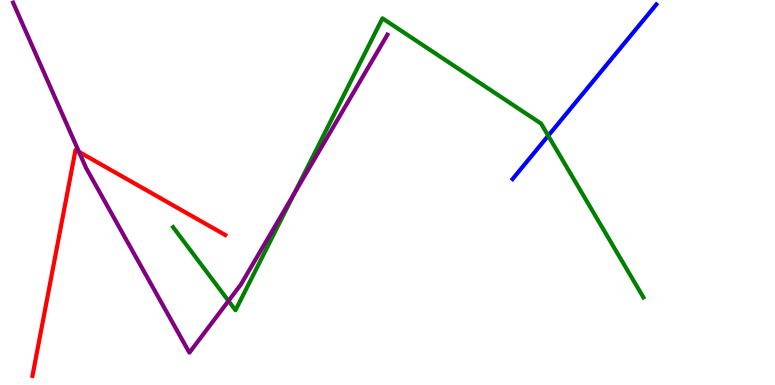[{'lines': ['blue', 'red'], 'intersections': []}, {'lines': ['green', 'red'], 'intersections': []}, {'lines': ['purple', 'red'], 'intersections': [{'x': 1.02, 'y': 6.06}]}, {'lines': ['blue', 'green'], 'intersections': [{'x': 7.07, 'y': 6.47}]}, {'lines': ['blue', 'purple'], 'intersections': []}, {'lines': ['green', 'purple'], 'intersections': [{'x': 2.95, 'y': 2.18}, {'x': 3.8, 'y': 4.98}]}]